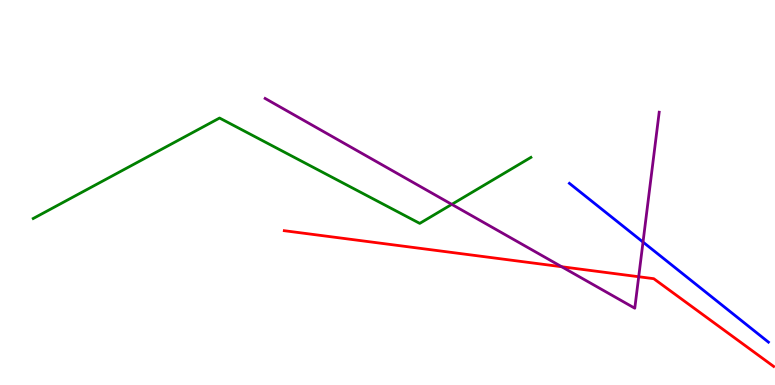[{'lines': ['blue', 'red'], 'intersections': []}, {'lines': ['green', 'red'], 'intersections': []}, {'lines': ['purple', 'red'], 'intersections': [{'x': 7.25, 'y': 3.07}, {'x': 8.24, 'y': 2.81}]}, {'lines': ['blue', 'green'], 'intersections': []}, {'lines': ['blue', 'purple'], 'intersections': [{'x': 8.3, 'y': 3.71}]}, {'lines': ['green', 'purple'], 'intersections': [{'x': 5.83, 'y': 4.69}]}]